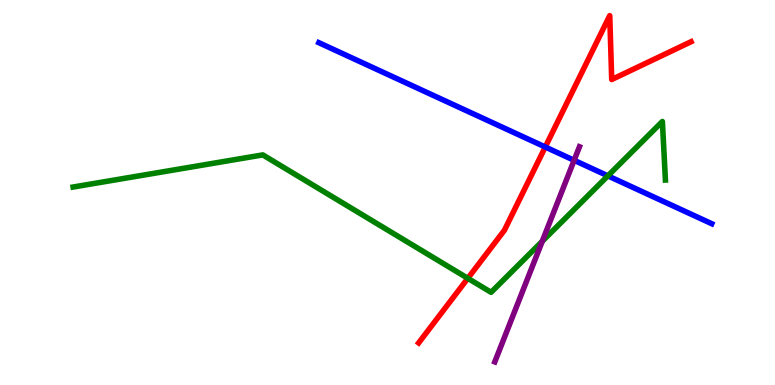[{'lines': ['blue', 'red'], 'intersections': [{'x': 7.04, 'y': 6.18}]}, {'lines': ['green', 'red'], 'intersections': [{'x': 6.04, 'y': 2.77}]}, {'lines': ['purple', 'red'], 'intersections': []}, {'lines': ['blue', 'green'], 'intersections': [{'x': 7.84, 'y': 5.43}]}, {'lines': ['blue', 'purple'], 'intersections': [{'x': 7.41, 'y': 5.84}]}, {'lines': ['green', 'purple'], 'intersections': [{'x': 7.0, 'y': 3.73}]}]